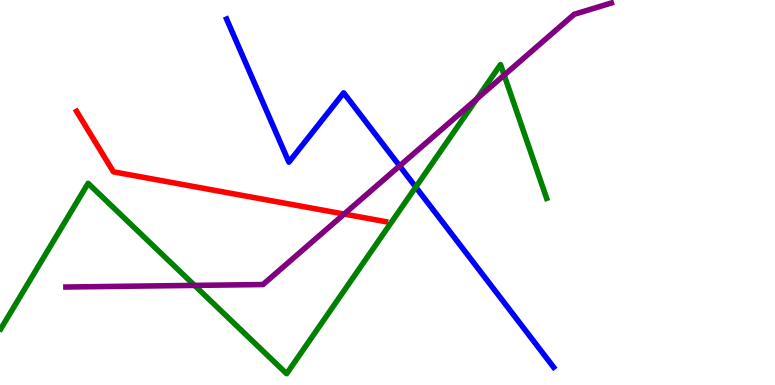[{'lines': ['blue', 'red'], 'intersections': []}, {'lines': ['green', 'red'], 'intersections': []}, {'lines': ['purple', 'red'], 'intersections': [{'x': 4.44, 'y': 4.44}]}, {'lines': ['blue', 'green'], 'intersections': [{'x': 5.36, 'y': 5.14}]}, {'lines': ['blue', 'purple'], 'intersections': [{'x': 5.16, 'y': 5.69}]}, {'lines': ['green', 'purple'], 'intersections': [{'x': 2.51, 'y': 2.59}, {'x': 6.15, 'y': 7.43}, {'x': 6.51, 'y': 8.05}]}]